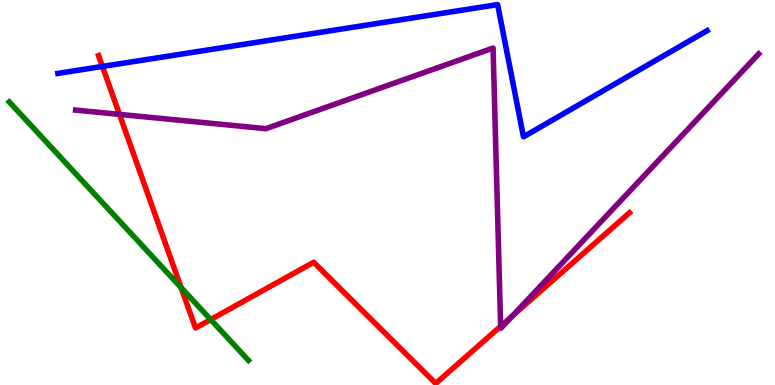[{'lines': ['blue', 'red'], 'intersections': [{'x': 1.32, 'y': 8.27}]}, {'lines': ['green', 'red'], 'intersections': [{'x': 2.34, 'y': 2.53}, {'x': 2.72, 'y': 1.7}]}, {'lines': ['purple', 'red'], 'intersections': [{'x': 1.54, 'y': 7.03}, {'x': 6.46, 'y': 1.53}, {'x': 6.62, 'y': 1.8}]}, {'lines': ['blue', 'green'], 'intersections': []}, {'lines': ['blue', 'purple'], 'intersections': []}, {'lines': ['green', 'purple'], 'intersections': []}]